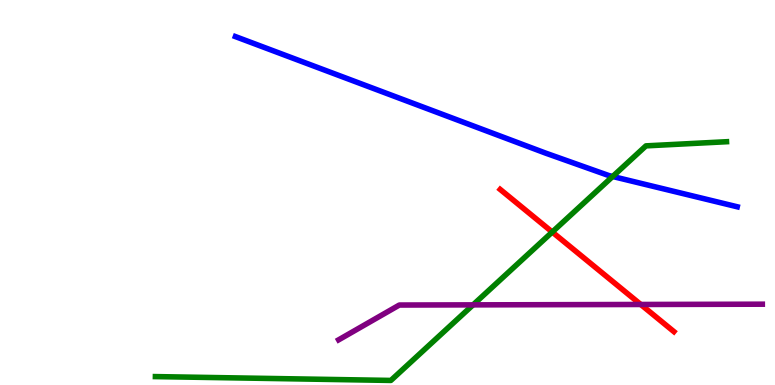[{'lines': ['blue', 'red'], 'intersections': []}, {'lines': ['green', 'red'], 'intersections': [{'x': 7.13, 'y': 3.97}]}, {'lines': ['purple', 'red'], 'intersections': [{'x': 8.27, 'y': 2.09}]}, {'lines': ['blue', 'green'], 'intersections': [{'x': 7.91, 'y': 5.42}]}, {'lines': ['blue', 'purple'], 'intersections': []}, {'lines': ['green', 'purple'], 'intersections': [{'x': 6.1, 'y': 2.08}]}]